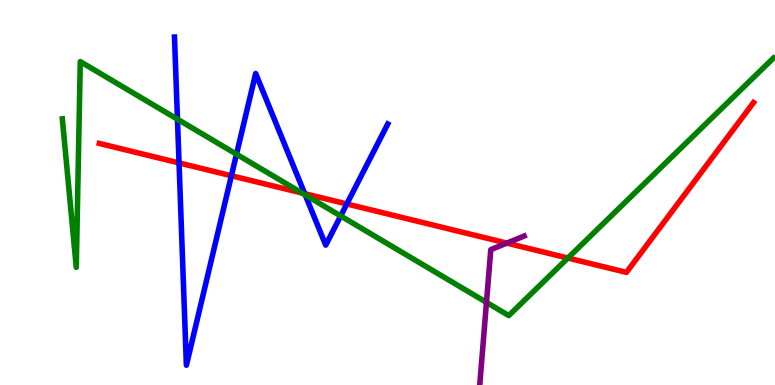[{'lines': ['blue', 'red'], 'intersections': [{'x': 2.31, 'y': 5.77}, {'x': 2.99, 'y': 5.44}, {'x': 3.93, 'y': 4.97}, {'x': 4.47, 'y': 4.7}]}, {'lines': ['green', 'red'], 'intersections': [{'x': 3.9, 'y': 4.99}, {'x': 7.33, 'y': 3.3}]}, {'lines': ['purple', 'red'], 'intersections': [{'x': 6.54, 'y': 3.69}]}, {'lines': ['blue', 'green'], 'intersections': [{'x': 2.29, 'y': 6.9}, {'x': 3.05, 'y': 5.99}, {'x': 3.94, 'y': 4.94}, {'x': 4.4, 'y': 4.39}]}, {'lines': ['blue', 'purple'], 'intersections': []}, {'lines': ['green', 'purple'], 'intersections': [{'x': 6.28, 'y': 2.15}]}]